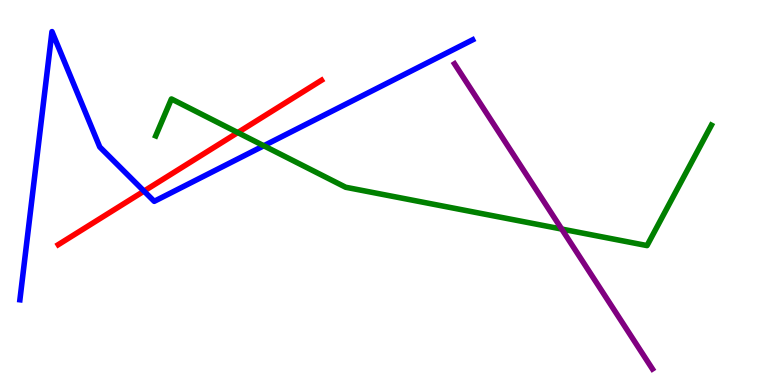[{'lines': ['blue', 'red'], 'intersections': [{'x': 1.86, 'y': 5.04}]}, {'lines': ['green', 'red'], 'intersections': [{'x': 3.07, 'y': 6.56}]}, {'lines': ['purple', 'red'], 'intersections': []}, {'lines': ['blue', 'green'], 'intersections': [{'x': 3.4, 'y': 6.21}]}, {'lines': ['blue', 'purple'], 'intersections': []}, {'lines': ['green', 'purple'], 'intersections': [{'x': 7.25, 'y': 4.05}]}]